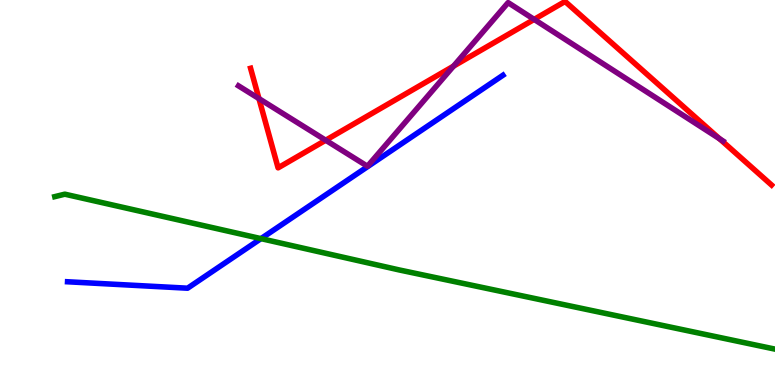[{'lines': ['blue', 'red'], 'intersections': []}, {'lines': ['green', 'red'], 'intersections': []}, {'lines': ['purple', 'red'], 'intersections': [{'x': 3.34, 'y': 7.44}, {'x': 4.2, 'y': 6.36}, {'x': 5.85, 'y': 8.28}, {'x': 6.89, 'y': 9.5}, {'x': 9.28, 'y': 6.4}]}, {'lines': ['blue', 'green'], 'intersections': [{'x': 3.37, 'y': 3.8}]}, {'lines': ['blue', 'purple'], 'intersections': []}, {'lines': ['green', 'purple'], 'intersections': []}]